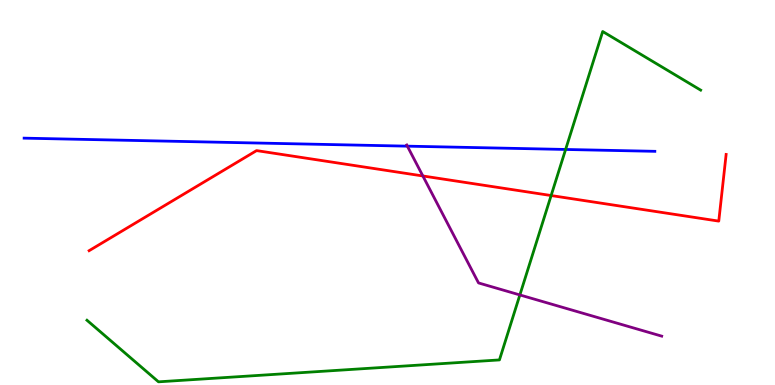[{'lines': ['blue', 'red'], 'intersections': []}, {'lines': ['green', 'red'], 'intersections': [{'x': 7.11, 'y': 4.92}]}, {'lines': ['purple', 'red'], 'intersections': [{'x': 5.46, 'y': 5.43}]}, {'lines': ['blue', 'green'], 'intersections': [{'x': 7.3, 'y': 6.12}]}, {'lines': ['blue', 'purple'], 'intersections': [{'x': 5.26, 'y': 6.2}]}, {'lines': ['green', 'purple'], 'intersections': [{'x': 6.71, 'y': 2.34}]}]